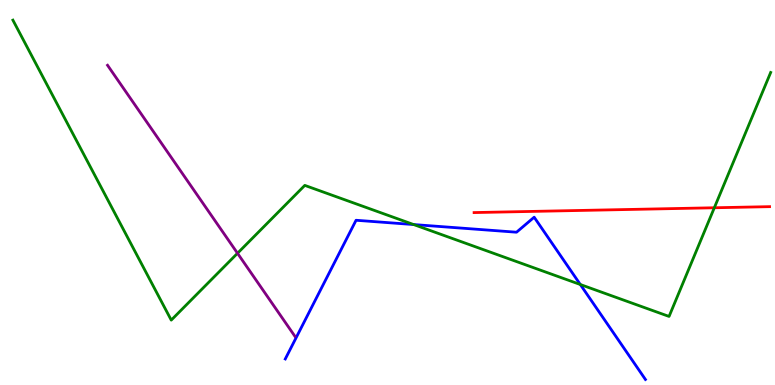[{'lines': ['blue', 'red'], 'intersections': []}, {'lines': ['green', 'red'], 'intersections': [{'x': 9.22, 'y': 4.6}]}, {'lines': ['purple', 'red'], 'intersections': []}, {'lines': ['blue', 'green'], 'intersections': [{'x': 5.34, 'y': 4.17}, {'x': 7.49, 'y': 2.61}]}, {'lines': ['blue', 'purple'], 'intersections': []}, {'lines': ['green', 'purple'], 'intersections': [{'x': 3.06, 'y': 3.42}]}]